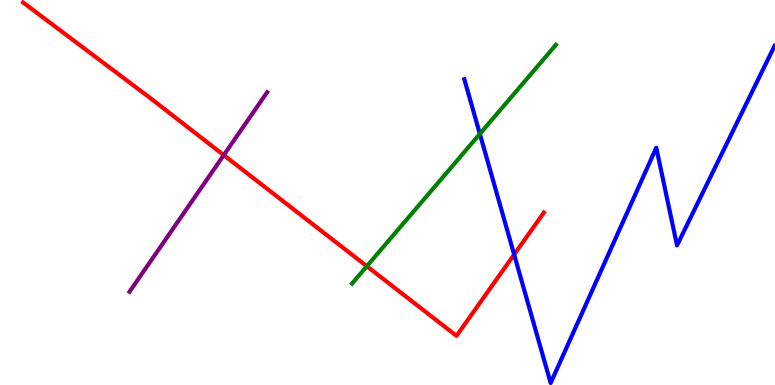[{'lines': ['blue', 'red'], 'intersections': [{'x': 6.63, 'y': 3.39}]}, {'lines': ['green', 'red'], 'intersections': [{'x': 4.73, 'y': 3.09}]}, {'lines': ['purple', 'red'], 'intersections': [{'x': 2.89, 'y': 5.97}]}, {'lines': ['blue', 'green'], 'intersections': [{'x': 6.19, 'y': 6.52}]}, {'lines': ['blue', 'purple'], 'intersections': []}, {'lines': ['green', 'purple'], 'intersections': []}]